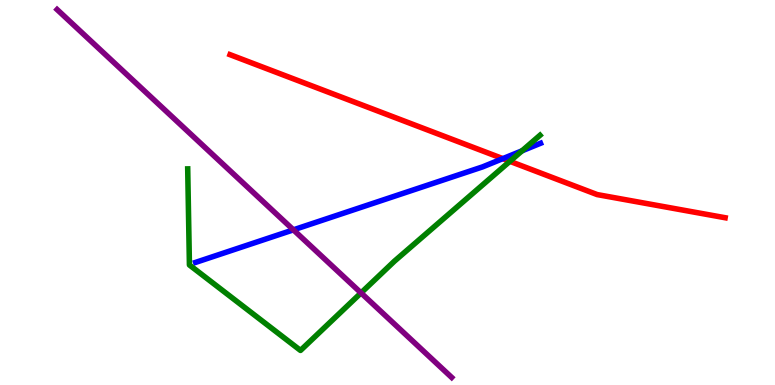[{'lines': ['blue', 'red'], 'intersections': [{'x': 6.49, 'y': 5.88}]}, {'lines': ['green', 'red'], 'intersections': [{'x': 6.58, 'y': 5.81}]}, {'lines': ['purple', 'red'], 'intersections': []}, {'lines': ['blue', 'green'], 'intersections': [{'x': 6.74, 'y': 6.08}]}, {'lines': ['blue', 'purple'], 'intersections': [{'x': 3.79, 'y': 4.03}]}, {'lines': ['green', 'purple'], 'intersections': [{'x': 4.66, 'y': 2.39}]}]